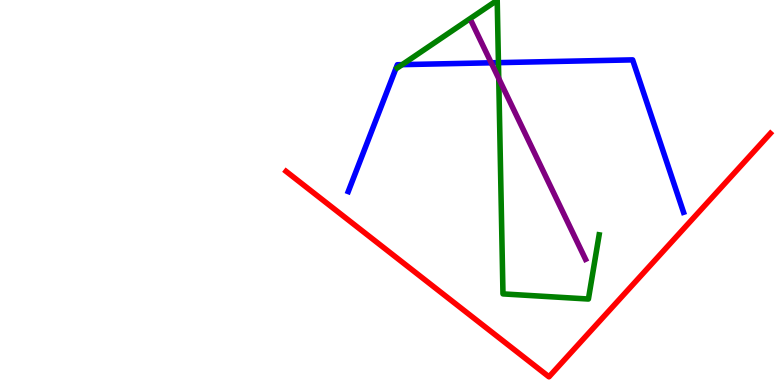[{'lines': ['blue', 'red'], 'intersections': []}, {'lines': ['green', 'red'], 'intersections': []}, {'lines': ['purple', 'red'], 'intersections': []}, {'lines': ['blue', 'green'], 'intersections': [{'x': 5.19, 'y': 8.32}, {'x': 6.43, 'y': 8.37}]}, {'lines': ['blue', 'purple'], 'intersections': [{'x': 6.34, 'y': 8.37}]}, {'lines': ['green', 'purple'], 'intersections': [{'x': 6.44, 'y': 7.96}]}]